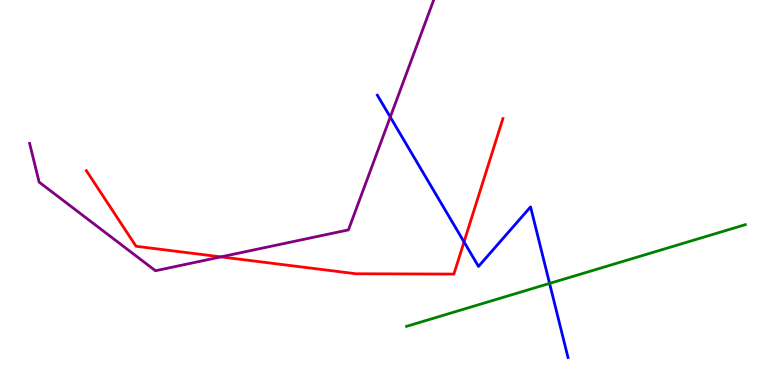[{'lines': ['blue', 'red'], 'intersections': [{'x': 5.99, 'y': 3.72}]}, {'lines': ['green', 'red'], 'intersections': []}, {'lines': ['purple', 'red'], 'intersections': [{'x': 2.85, 'y': 3.33}]}, {'lines': ['blue', 'green'], 'intersections': [{'x': 7.09, 'y': 2.64}]}, {'lines': ['blue', 'purple'], 'intersections': [{'x': 5.04, 'y': 6.96}]}, {'lines': ['green', 'purple'], 'intersections': []}]